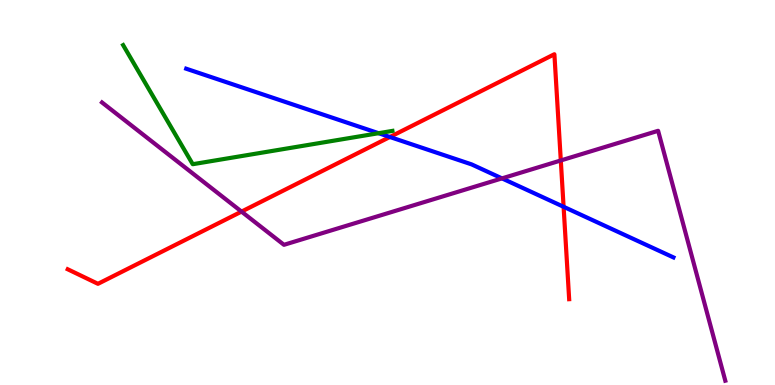[{'lines': ['blue', 'red'], 'intersections': [{'x': 5.03, 'y': 6.44}, {'x': 7.27, 'y': 4.63}]}, {'lines': ['green', 'red'], 'intersections': []}, {'lines': ['purple', 'red'], 'intersections': [{'x': 3.12, 'y': 4.5}, {'x': 7.24, 'y': 5.83}]}, {'lines': ['blue', 'green'], 'intersections': [{'x': 4.89, 'y': 6.54}]}, {'lines': ['blue', 'purple'], 'intersections': [{'x': 6.48, 'y': 5.37}]}, {'lines': ['green', 'purple'], 'intersections': []}]